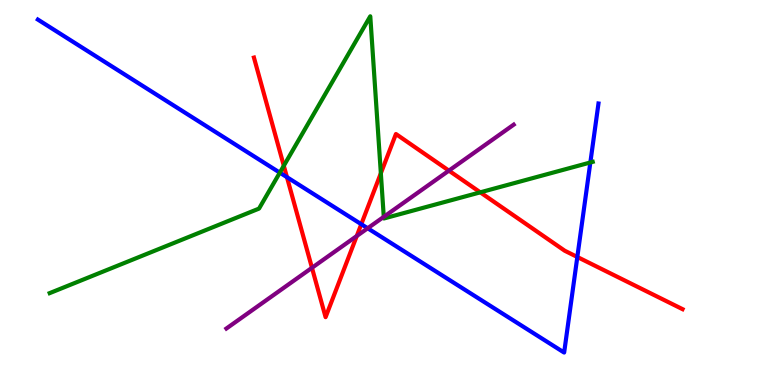[{'lines': ['blue', 'red'], 'intersections': [{'x': 3.7, 'y': 5.4}, {'x': 4.66, 'y': 4.18}, {'x': 7.45, 'y': 3.33}]}, {'lines': ['green', 'red'], 'intersections': [{'x': 3.66, 'y': 5.69}, {'x': 4.91, 'y': 5.5}, {'x': 6.2, 'y': 5.0}]}, {'lines': ['purple', 'red'], 'intersections': [{'x': 4.03, 'y': 3.04}, {'x': 4.6, 'y': 3.87}, {'x': 5.79, 'y': 5.57}]}, {'lines': ['blue', 'green'], 'intersections': [{'x': 3.61, 'y': 5.52}, {'x': 7.62, 'y': 5.78}]}, {'lines': ['blue', 'purple'], 'intersections': [{'x': 4.74, 'y': 4.07}]}, {'lines': ['green', 'purple'], 'intersections': [{'x': 4.95, 'y': 4.37}]}]